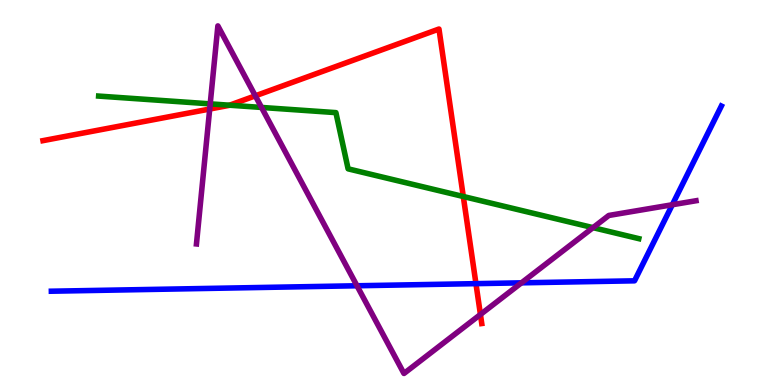[{'lines': ['blue', 'red'], 'intersections': [{'x': 6.14, 'y': 2.63}]}, {'lines': ['green', 'red'], 'intersections': [{'x': 2.96, 'y': 7.27}, {'x': 5.98, 'y': 4.9}]}, {'lines': ['purple', 'red'], 'intersections': [{'x': 2.71, 'y': 7.17}, {'x': 3.29, 'y': 7.51}, {'x': 6.2, 'y': 1.83}]}, {'lines': ['blue', 'green'], 'intersections': []}, {'lines': ['blue', 'purple'], 'intersections': [{'x': 4.61, 'y': 2.58}, {'x': 6.73, 'y': 2.65}, {'x': 8.68, 'y': 4.68}]}, {'lines': ['green', 'purple'], 'intersections': [{'x': 2.71, 'y': 7.3}, {'x': 3.37, 'y': 7.21}, {'x': 7.65, 'y': 4.09}]}]